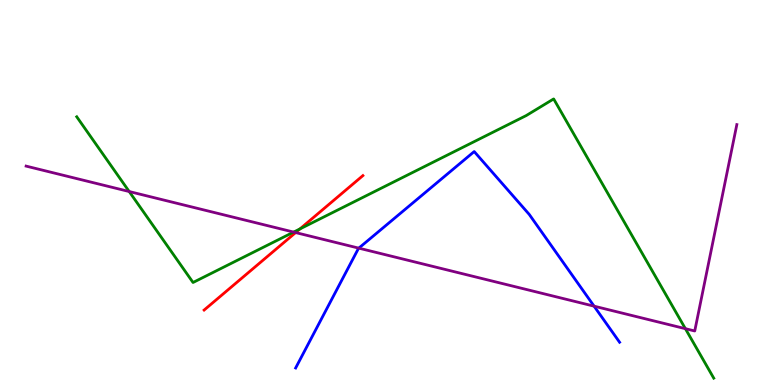[{'lines': ['blue', 'red'], 'intersections': []}, {'lines': ['green', 'red'], 'intersections': [{'x': 3.87, 'y': 4.05}]}, {'lines': ['purple', 'red'], 'intersections': [{'x': 3.81, 'y': 3.96}]}, {'lines': ['blue', 'green'], 'intersections': []}, {'lines': ['blue', 'purple'], 'intersections': [{'x': 4.63, 'y': 3.55}, {'x': 7.67, 'y': 2.05}]}, {'lines': ['green', 'purple'], 'intersections': [{'x': 1.67, 'y': 5.03}, {'x': 3.79, 'y': 3.97}, {'x': 8.84, 'y': 1.46}]}]